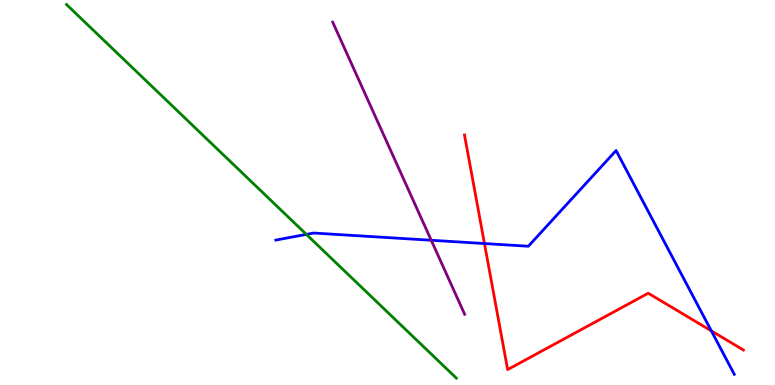[{'lines': ['blue', 'red'], 'intersections': [{'x': 6.25, 'y': 3.67}, {'x': 9.18, 'y': 1.41}]}, {'lines': ['green', 'red'], 'intersections': []}, {'lines': ['purple', 'red'], 'intersections': []}, {'lines': ['blue', 'green'], 'intersections': [{'x': 3.95, 'y': 3.91}]}, {'lines': ['blue', 'purple'], 'intersections': [{'x': 5.56, 'y': 3.76}]}, {'lines': ['green', 'purple'], 'intersections': []}]